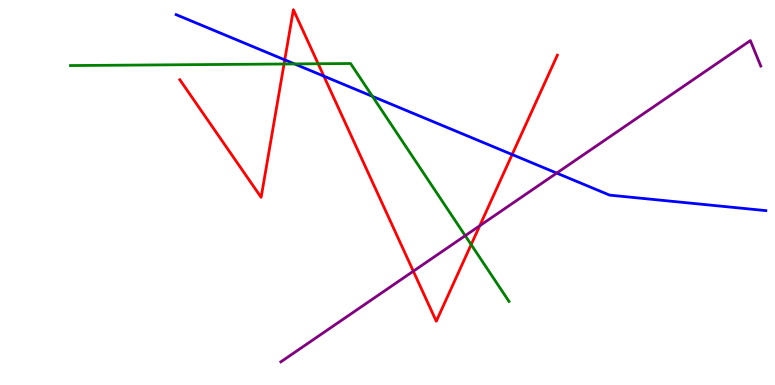[{'lines': ['blue', 'red'], 'intersections': [{'x': 3.67, 'y': 8.45}, {'x': 4.18, 'y': 8.02}, {'x': 6.61, 'y': 5.99}]}, {'lines': ['green', 'red'], 'intersections': [{'x': 3.67, 'y': 8.34}, {'x': 4.11, 'y': 8.34}, {'x': 6.08, 'y': 3.65}]}, {'lines': ['purple', 'red'], 'intersections': [{'x': 5.33, 'y': 2.96}, {'x': 6.19, 'y': 4.14}]}, {'lines': ['blue', 'green'], 'intersections': [{'x': 3.8, 'y': 8.34}, {'x': 4.81, 'y': 7.5}]}, {'lines': ['blue', 'purple'], 'intersections': [{'x': 7.18, 'y': 5.5}]}, {'lines': ['green', 'purple'], 'intersections': [{'x': 6.0, 'y': 3.88}]}]